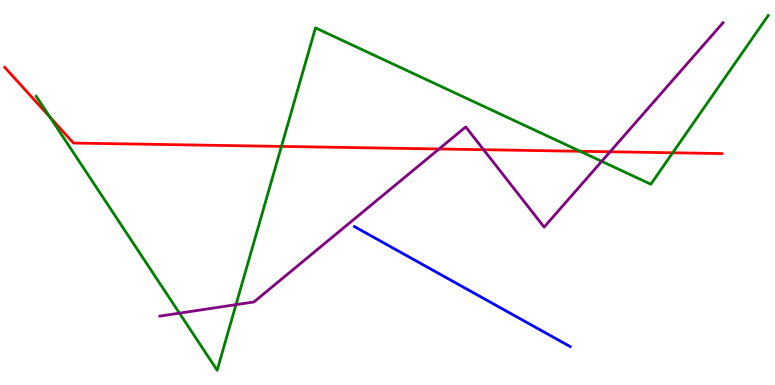[{'lines': ['blue', 'red'], 'intersections': []}, {'lines': ['green', 'red'], 'intersections': [{'x': 0.645, 'y': 6.96}, {'x': 3.63, 'y': 6.2}, {'x': 7.49, 'y': 6.07}, {'x': 8.68, 'y': 6.03}]}, {'lines': ['purple', 'red'], 'intersections': [{'x': 5.66, 'y': 6.13}, {'x': 6.24, 'y': 6.11}, {'x': 7.87, 'y': 6.06}]}, {'lines': ['blue', 'green'], 'intersections': []}, {'lines': ['blue', 'purple'], 'intersections': []}, {'lines': ['green', 'purple'], 'intersections': [{'x': 2.32, 'y': 1.87}, {'x': 3.05, 'y': 2.09}, {'x': 7.76, 'y': 5.81}]}]